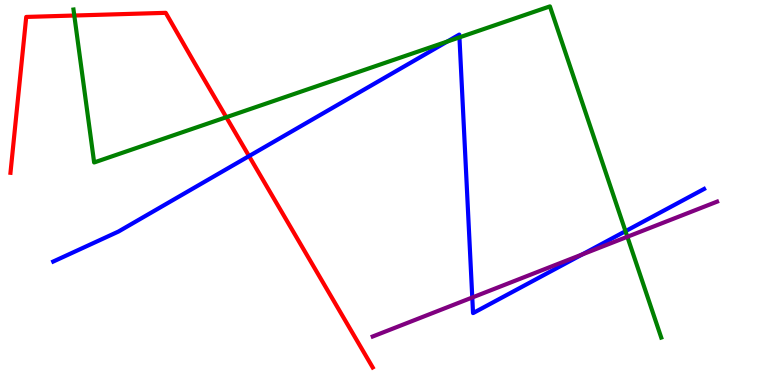[{'lines': ['blue', 'red'], 'intersections': [{'x': 3.21, 'y': 5.95}]}, {'lines': ['green', 'red'], 'intersections': [{'x': 0.959, 'y': 9.6}, {'x': 2.92, 'y': 6.96}]}, {'lines': ['purple', 'red'], 'intersections': []}, {'lines': ['blue', 'green'], 'intersections': [{'x': 5.77, 'y': 8.92}, {'x': 5.93, 'y': 9.03}, {'x': 8.07, 'y': 3.99}]}, {'lines': ['blue', 'purple'], 'intersections': [{'x': 6.09, 'y': 2.27}, {'x': 7.51, 'y': 3.39}]}, {'lines': ['green', 'purple'], 'intersections': [{'x': 8.09, 'y': 3.85}]}]